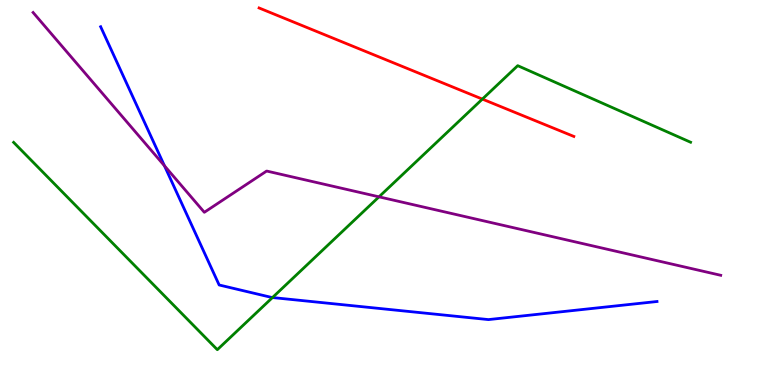[{'lines': ['blue', 'red'], 'intersections': []}, {'lines': ['green', 'red'], 'intersections': [{'x': 6.22, 'y': 7.43}]}, {'lines': ['purple', 'red'], 'intersections': []}, {'lines': ['blue', 'green'], 'intersections': [{'x': 3.52, 'y': 2.27}]}, {'lines': ['blue', 'purple'], 'intersections': [{'x': 2.12, 'y': 5.69}]}, {'lines': ['green', 'purple'], 'intersections': [{'x': 4.89, 'y': 4.89}]}]